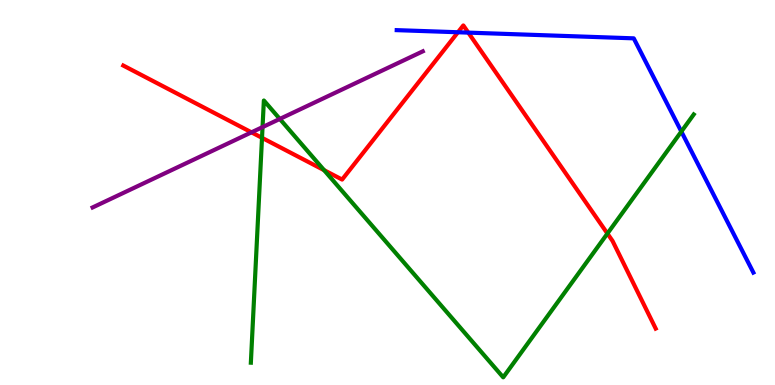[{'lines': ['blue', 'red'], 'intersections': [{'x': 5.91, 'y': 9.16}, {'x': 6.04, 'y': 9.15}]}, {'lines': ['green', 'red'], 'intersections': [{'x': 3.38, 'y': 6.42}, {'x': 4.18, 'y': 5.58}, {'x': 7.84, 'y': 3.93}]}, {'lines': ['purple', 'red'], 'intersections': [{'x': 3.24, 'y': 6.56}]}, {'lines': ['blue', 'green'], 'intersections': [{'x': 8.79, 'y': 6.58}]}, {'lines': ['blue', 'purple'], 'intersections': []}, {'lines': ['green', 'purple'], 'intersections': [{'x': 3.39, 'y': 6.7}, {'x': 3.61, 'y': 6.91}]}]